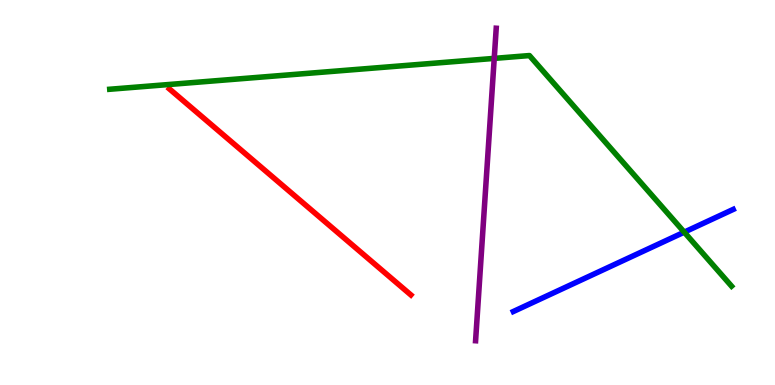[{'lines': ['blue', 'red'], 'intersections': []}, {'lines': ['green', 'red'], 'intersections': []}, {'lines': ['purple', 'red'], 'intersections': []}, {'lines': ['blue', 'green'], 'intersections': [{'x': 8.83, 'y': 3.97}]}, {'lines': ['blue', 'purple'], 'intersections': []}, {'lines': ['green', 'purple'], 'intersections': [{'x': 6.38, 'y': 8.48}]}]